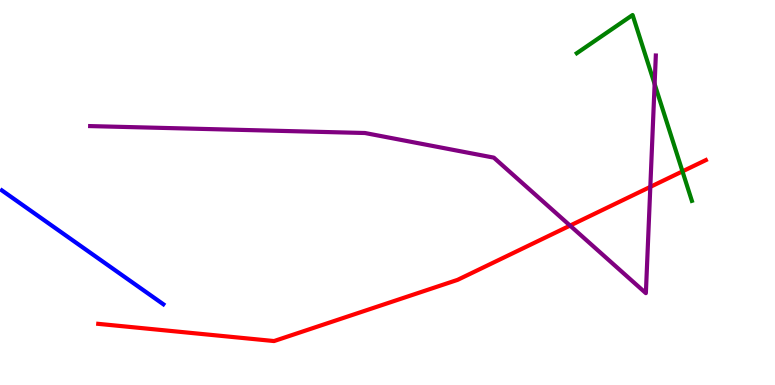[{'lines': ['blue', 'red'], 'intersections': []}, {'lines': ['green', 'red'], 'intersections': [{'x': 8.81, 'y': 5.55}]}, {'lines': ['purple', 'red'], 'intersections': [{'x': 7.36, 'y': 4.14}, {'x': 8.39, 'y': 5.15}]}, {'lines': ['blue', 'green'], 'intersections': []}, {'lines': ['blue', 'purple'], 'intersections': []}, {'lines': ['green', 'purple'], 'intersections': [{'x': 8.45, 'y': 7.82}]}]